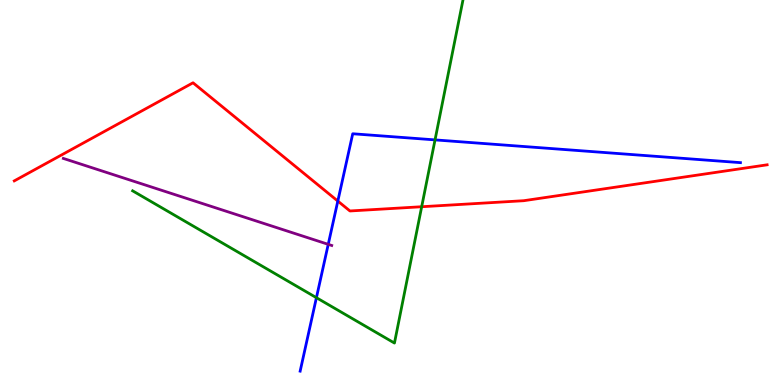[{'lines': ['blue', 'red'], 'intersections': [{'x': 4.36, 'y': 4.78}]}, {'lines': ['green', 'red'], 'intersections': [{'x': 5.44, 'y': 4.63}]}, {'lines': ['purple', 'red'], 'intersections': []}, {'lines': ['blue', 'green'], 'intersections': [{'x': 4.08, 'y': 2.27}, {'x': 5.61, 'y': 6.37}]}, {'lines': ['blue', 'purple'], 'intersections': [{'x': 4.24, 'y': 3.65}]}, {'lines': ['green', 'purple'], 'intersections': []}]